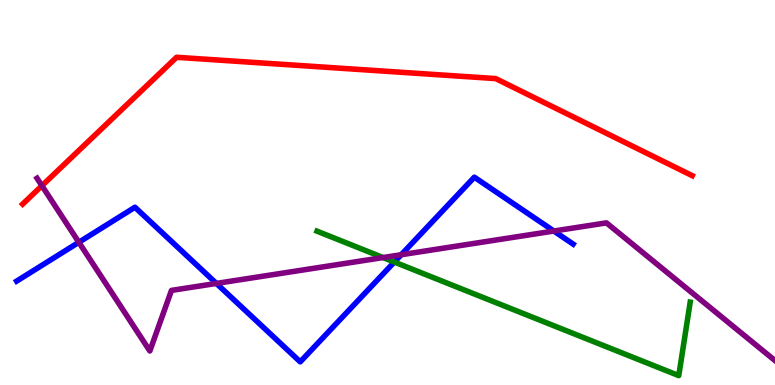[{'lines': ['blue', 'red'], 'intersections': []}, {'lines': ['green', 'red'], 'intersections': []}, {'lines': ['purple', 'red'], 'intersections': [{'x': 0.541, 'y': 5.18}]}, {'lines': ['blue', 'green'], 'intersections': [{'x': 5.09, 'y': 3.19}]}, {'lines': ['blue', 'purple'], 'intersections': [{'x': 1.02, 'y': 3.71}, {'x': 2.79, 'y': 2.64}, {'x': 5.18, 'y': 3.38}, {'x': 7.15, 'y': 4.0}]}, {'lines': ['green', 'purple'], 'intersections': [{'x': 4.94, 'y': 3.31}]}]